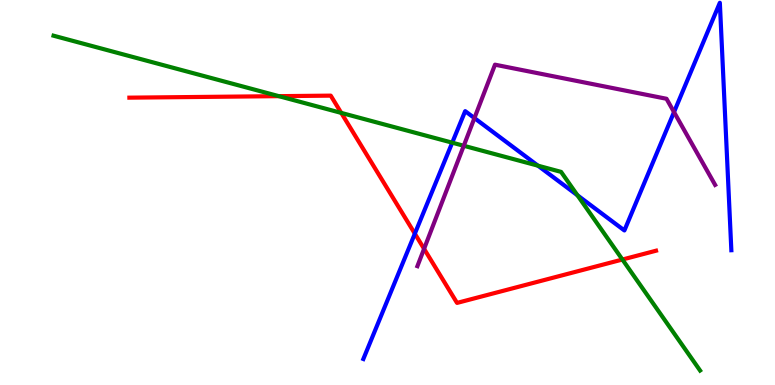[{'lines': ['blue', 'red'], 'intersections': [{'x': 5.35, 'y': 3.93}]}, {'lines': ['green', 'red'], 'intersections': [{'x': 3.6, 'y': 7.5}, {'x': 4.4, 'y': 7.07}, {'x': 8.03, 'y': 3.26}]}, {'lines': ['purple', 'red'], 'intersections': [{'x': 5.47, 'y': 3.54}]}, {'lines': ['blue', 'green'], 'intersections': [{'x': 5.84, 'y': 6.29}, {'x': 6.94, 'y': 5.7}, {'x': 7.45, 'y': 4.93}]}, {'lines': ['blue', 'purple'], 'intersections': [{'x': 6.12, 'y': 6.93}, {'x': 8.7, 'y': 7.09}]}, {'lines': ['green', 'purple'], 'intersections': [{'x': 5.98, 'y': 6.21}]}]